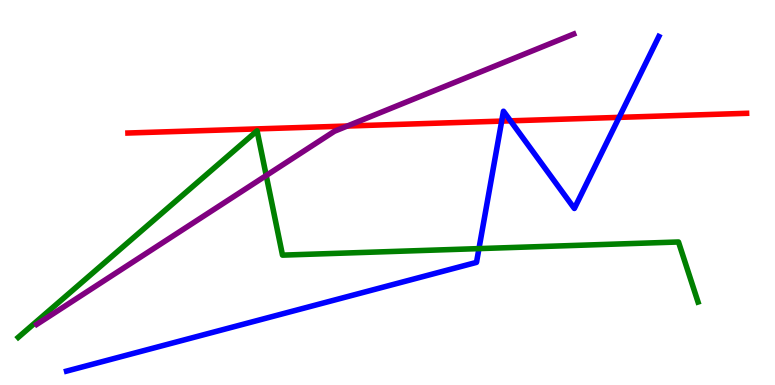[{'lines': ['blue', 'red'], 'intersections': [{'x': 6.47, 'y': 6.85}, {'x': 6.59, 'y': 6.86}, {'x': 7.99, 'y': 6.95}]}, {'lines': ['green', 'red'], 'intersections': []}, {'lines': ['purple', 'red'], 'intersections': [{'x': 4.48, 'y': 6.73}]}, {'lines': ['blue', 'green'], 'intersections': [{'x': 6.18, 'y': 3.54}]}, {'lines': ['blue', 'purple'], 'intersections': []}, {'lines': ['green', 'purple'], 'intersections': [{'x': 3.44, 'y': 5.44}]}]